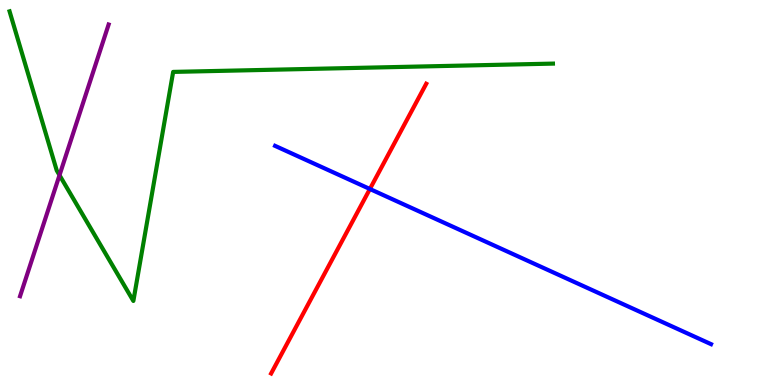[{'lines': ['blue', 'red'], 'intersections': [{'x': 4.77, 'y': 5.09}]}, {'lines': ['green', 'red'], 'intersections': []}, {'lines': ['purple', 'red'], 'intersections': []}, {'lines': ['blue', 'green'], 'intersections': []}, {'lines': ['blue', 'purple'], 'intersections': []}, {'lines': ['green', 'purple'], 'intersections': [{'x': 0.768, 'y': 5.45}]}]